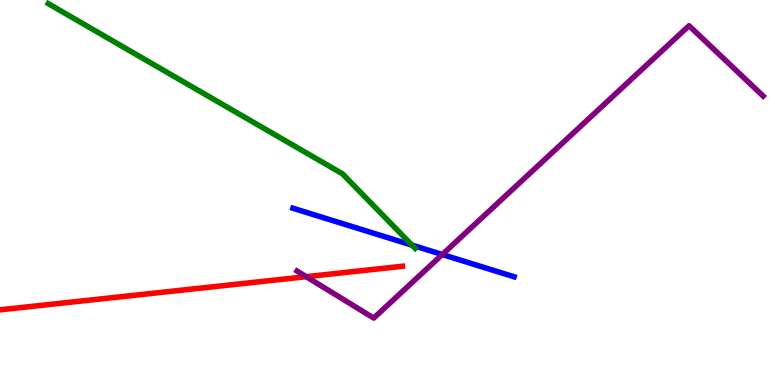[{'lines': ['blue', 'red'], 'intersections': []}, {'lines': ['green', 'red'], 'intersections': []}, {'lines': ['purple', 'red'], 'intersections': [{'x': 3.95, 'y': 2.81}]}, {'lines': ['blue', 'green'], 'intersections': [{'x': 5.32, 'y': 3.63}]}, {'lines': ['blue', 'purple'], 'intersections': [{'x': 5.71, 'y': 3.39}]}, {'lines': ['green', 'purple'], 'intersections': []}]